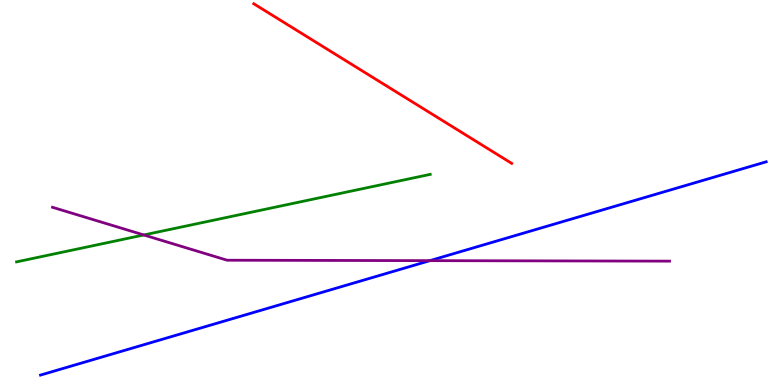[{'lines': ['blue', 'red'], 'intersections': []}, {'lines': ['green', 'red'], 'intersections': []}, {'lines': ['purple', 'red'], 'intersections': []}, {'lines': ['blue', 'green'], 'intersections': []}, {'lines': ['blue', 'purple'], 'intersections': [{'x': 5.55, 'y': 3.23}]}, {'lines': ['green', 'purple'], 'intersections': [{'x': 1.86, 'y': 3.9}]}]